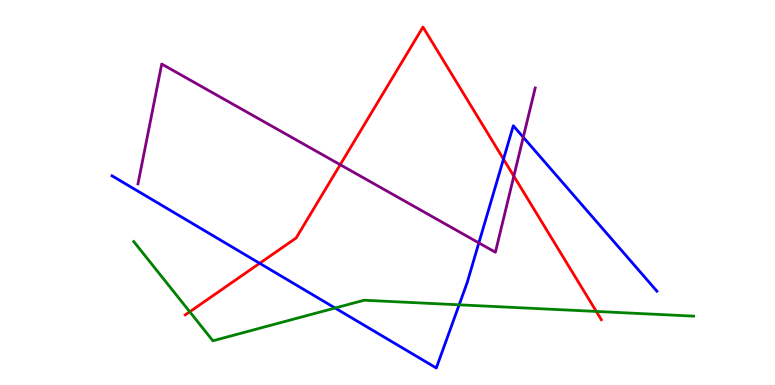[{'lines': ['blue', 'red'], 'intersections': [{'x': 3.35, 'y': 3.16}, {'x': 6.5, 'y': 5.87}]}, {'lines': ['green', 'red'], 'intersections': [{'x': 2.45, 'y': 1.9}, {'x': 7.69, 'y': 1.91}]}, {'lines': ['purple', 'red'], 'intersections': [{'x': 4.39, 'y': 5.72}, {'x': 6.63, 'y': 5.43}]}, {'lines': ['blue', 'green'], 'intersections': [{'x': 4.32, 'y': 2.0}, {'x': 5.92, 'y': 2.08}]}, {'lines': ['blue', 'purple'], 'intersections': [{'x': 6.18, 'y': 3.69}, {'x': 6.75, 'y': 6.44}]}, {'lines': ['green', 'purple'], 'intersections': []}]